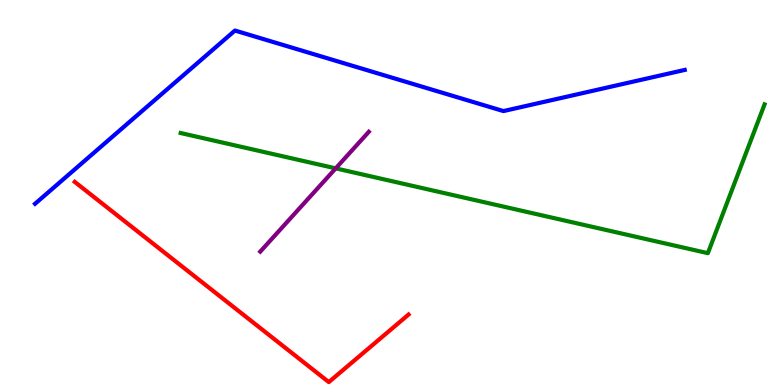[{'lines': ['blue', 'red'], 'intersections': []}, {'lines': ['green', 'red'], 'intersections': []}, {'lines': ['purple', 'red'], 'intersections': []}, {'lines': ['blue', 'green'], 'intersections': []}, {'lines': ['blue', 'purple'], 'intersections': []}, {'lines': ['green', 'purple'], 'intersections': [{'x': 4.33, 'y': 5.63}]}]